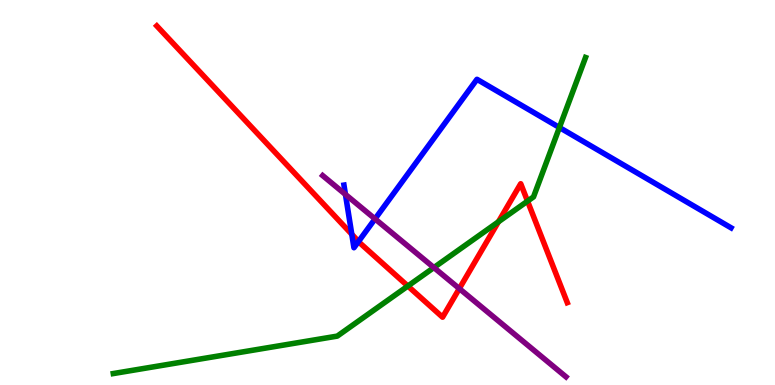[{'lines': ['blue', 'red'], 'intersections': [{'x': 4.54, 'y': 3.91}, {'x': 4.63, 'y': 3.73}]}, {'lines': ['green', 'red'], 'intersections': [{'x': 5.26, 'y': 2.57}, {'x': 6.43, 'y': 4.24}, {'x': 6.81, 'y': 4.78}]}, {'lines': ['purple', 'red'], 'intersections': [{'x': 5.93, 'y': 2.5}]}, {'lines': ['blue', 'green'], 'intersections': [{'x': 7.22, 'y': 6.69}]}, {'lines': ['blue', 'purple'], 'intersections': [{'x': 4.46, 'y': 4.95}, {'x': 4.84, 'y': 4.31}]}, {'lines': ['green', 'purple'], 'intersections': [{'x': 5.6, 'y': 3.05}]}]